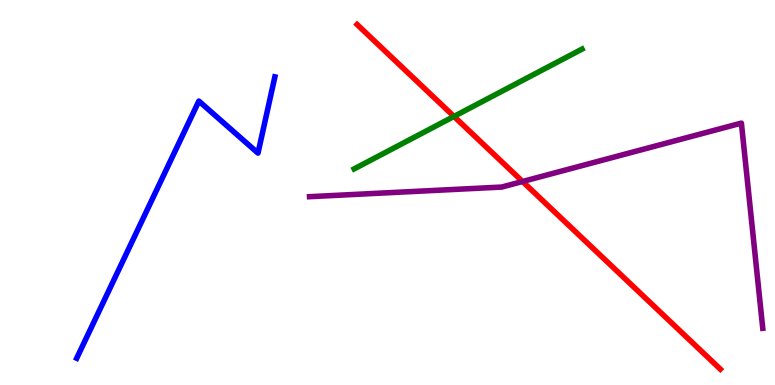[{'lines': ['blue', 'red'], 'intersections': []}, {'lines': ['green', 'red'], 'intersections': [{'x': 5.86, 'y': 6.98}]}, {'lines': ['purple', 'red'], 'intersections': [{'x': 6.74, 'y': 5.29}]}, {'lines': ['blue', 'green'], 'intersections': []}, {'lines': ['blue', 'purple'], 'intersections': []}, {'lines': ['green', 'purple'], 'intersections': []}]